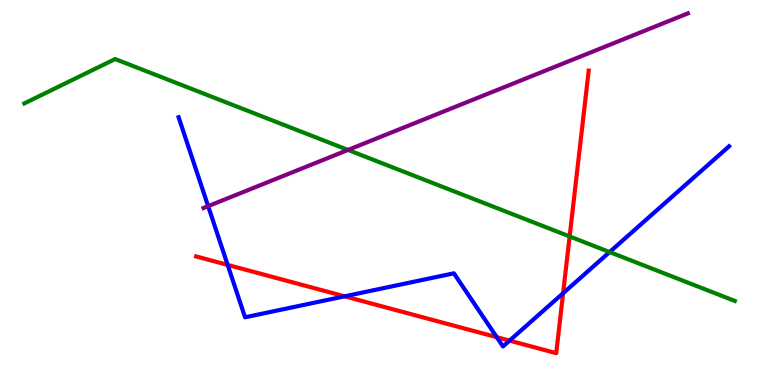[{'lines': ['blue', 'red'], 'intersections': [{'x': 2.94, 'y': 3.12}, {'x': 4.45, 'y': 2.3}, {'x': 6.41, 'y': 1.24}, {'x': 6.58, 'y': 1.15}, {'x': 7.27, 'y': 2.38}]}, {'lines': ['green', 'red'], 'intersections': [{'x': 7.35, 'y': 3.86}]}, {'lines': ['purple', 'red'], 'intersections': []}, {'lines': ['blue', 'green'], 'intersections': [{'x': 7.87, 'y': 3.45}]}, {'lines': ['blue', 'purple'], 'intersections': [{'x': 2.69, 'y': 4.65}]}, {'lines': ['green', 'purple'], 'intersections': [{'x': 4.49, 'y': 6.11}]}]